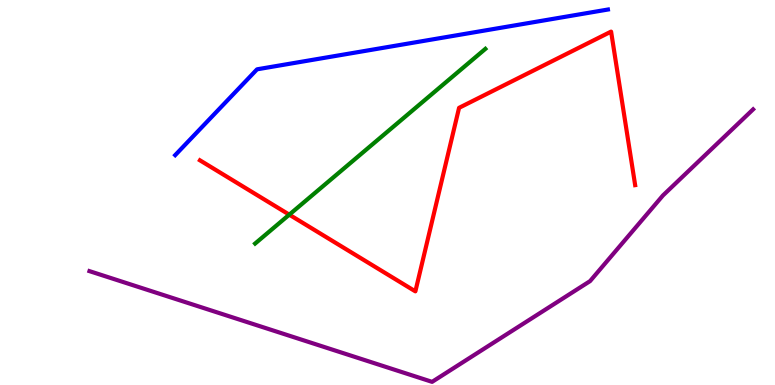[{'lines': ['blue', 'red'], 'intersections': []}, {'lines': ['green', 'red'], 'intersections': [{'x': 3.73, 'y': 4.42}]}, {'lines': ['purple', 'red'], 'intersections': []}, {'lines': ['blue', 'green'], 'intersections': []}, {'lines': ['blue', 'purple'], 'intersections': []}, {'lines': ['green', 'purple'], 'intersections': []}]